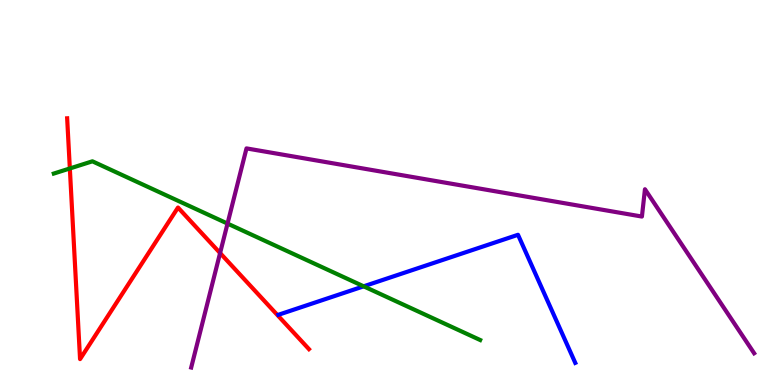[{'lines': ['blue', 'red'], 'intersections': []}, {'lines': ['green', 'red'], 'intersections': [{'x': 0.901, 'y': 5.62}]}, {'lines': ['purple', 'red'], 'intersections': [{'x': 2.84, 'y': 3.43}]}, {'lines': ['blue', 'green'], 'intersections': [{'x': 4.69, 'y': 2.56}]}, {'lines': ['blue', 'purple'], 'intersections': []}, {'lines': ['green', 'purple'], 'intersections': [{'x': 2.94, 'y': 4.19}]}]